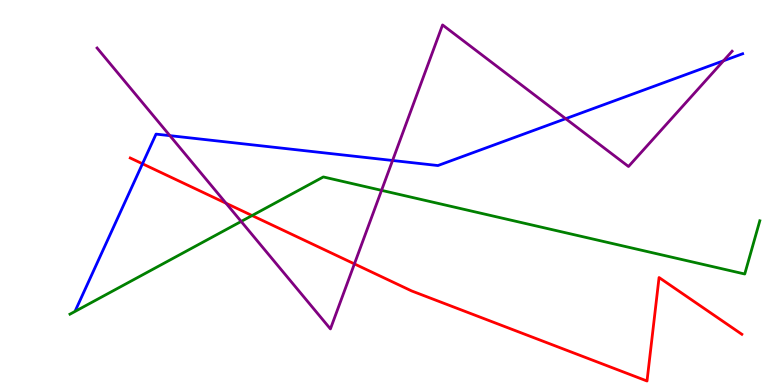[{'lines': ['blue', 'red'], 'intersections': [{'x': 1.84, 'y': 5.75}]}, {'lines': ['green', 'red'], 'intersections': [{'x': 3.25, 'y': 4.4}]}, {'lines': ['purple', 'red'], 'intersections': [{'x': 2.92, 'y': 4.72}, {'x': 4.57, 'y': 3.15}]}, {'lines': ['blue', 'green'], 'intersections': []}, {'lines': ['blue', 'purple'], 'intersections': [{'x': 2.19, 'y': 6.48}, {'x': 5.07, 'y': 5.83}, {'x': 7.3, 'y': 6.92}, {'x': 9.34, 'y': 8.42}]}, {'lines': ['green', 'purple'], 'intersections': [{'x': 3.11, 'y': 4.25}, {'x': 4.92, 'y': 5.06}]}]